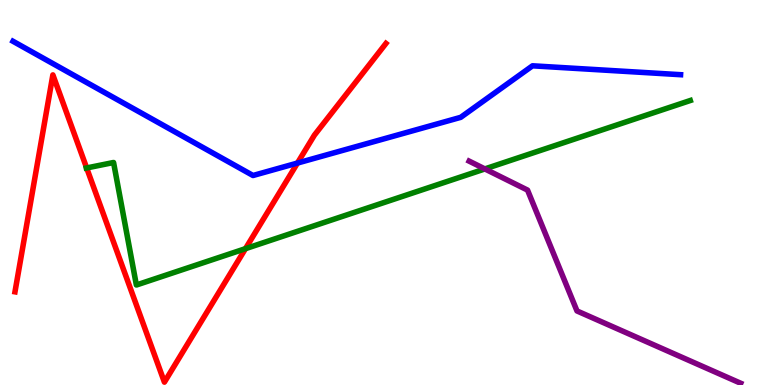[{'lines': ['blue', 'red'], 'intersections': [{'x': 3.84, 'y': 5.76}]}, {'lines': ['green', 'red'], 'intersections': [{'x': 1.12, 'y': 5.64}, {'x': 3.17, 'y': 3.54}]}, {'lines': ['purple', 'red'], 'intersections': []}, {'lines': ['blue', 'green'], 'intersections': []}, {'lines': ['blue', 'purple'], 'intersections': []}, {'lines': ['green', 'purple'], 'intersections': [{'x': 6.26, 'y': 5.61}]}]